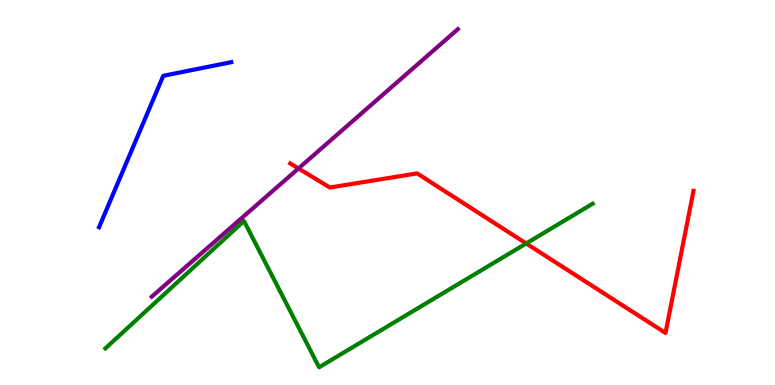[{'lines': ['blue', 'red'], 'intersections': []}, {'lines': ['green', 'red'], 'intersections': [{'x': 6.79, 'y': 3.68}]}, {'lines': ['purple', 'red'], 'intersections': [{'x': 3.85, 'y': 5.62}]}, {'lines': ['blue', 'green'], 'intersections': []}, {'lines': ['blue', 'purple'], 'intersections': []}, {'lines': ['green', 'purple'], 'intersections': []}]